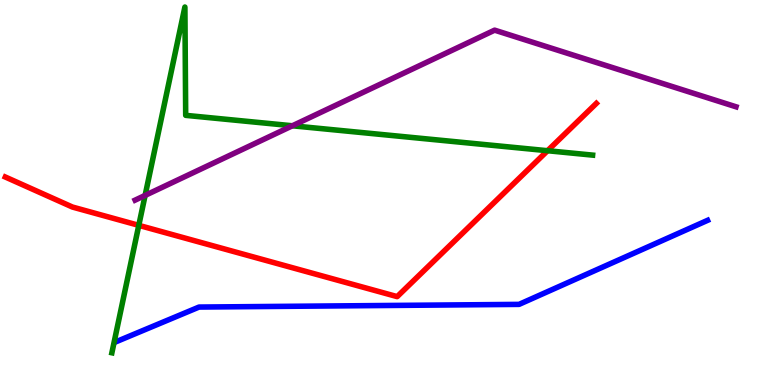[{'lines': ['blue', 'red'], 'intersections': []}, {'lines': ['green', 'red'], 'intersections': [{'x': 1.79, 'y': 4.15}, {'x': 7.07, 'y': 6.09}]}, {'lines': ['purple', 'red'], 'intersections': []}, {'lines': ['blue', 'green'], 'intersections': []}, {'lines': ['blue', 'purple'], 'intersections': []}, {'lines': ['green', 'purple'], 'intersections': [{'x': 1.87, 'y': 4.92}, {'x': 3.77, 'y': 6.73}]}]